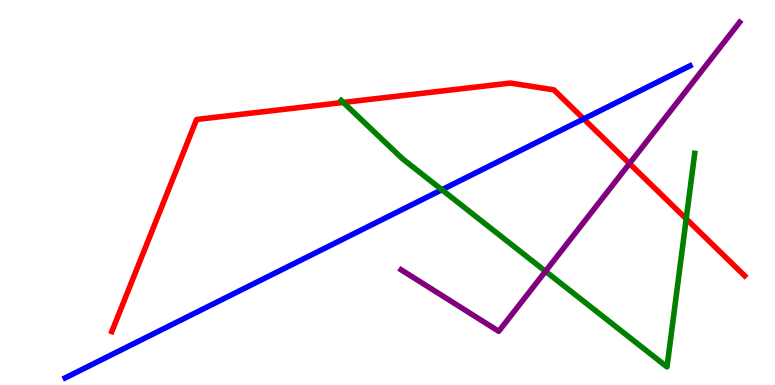[{'lines': ['blue', 'red'], 'intersections': [{'x': 7.53, 'y': 6.91}]}, {'lines': ['green', 'red'], 'intersections': [{'x': 4.43, 'y': 7.34}, {'x': 8.85, 'y': 4.32}]}, {'lines': ['purple', 'red'], 'intersections': [{'x': 8.12, 'y': 5.75}]}, {'lines': ['blue', 'green'], 'intersections': [{'x': 5.7, 'y': 5.07}]}, {'lines': ['blue', 'purple'], 'intersections': []}, {'lines': ['green', 'purple'], 'intersections': [{'x': 7.04, 'y': 2.95}]}]